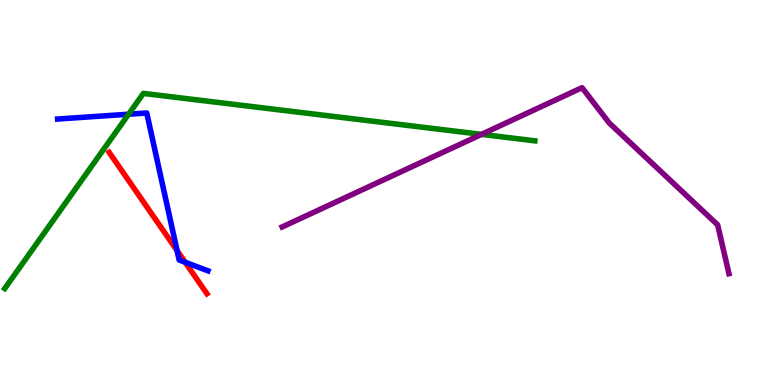[{'lines': ['blue', 'red'], 'intersections': [{'x': 2.28, 'y': 3.49}, {'x': 2.39, 'y': 3.19}]}, {'lines': ['green', 'red'], 'intersections': []}, {'lines': ['purple', 'red'], 'intersections': []}, {'lines': ['blue', 'green'], 'intersections': [{'x': 1.66, 'y': 7.03}]}, {'lines': ['blue', 'purple'], 'intersections': []}, {'lines': ['green', 'purple'], 'intersections': [{'x': 6.21, 'y': 6.51}]}]